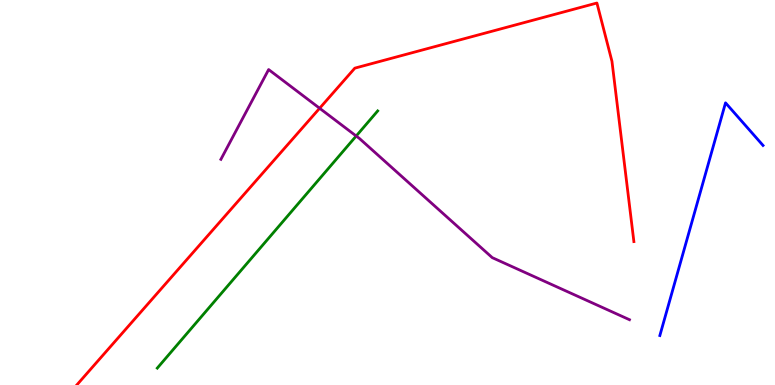[{'lines': ['blue', 'red'], 'intersections': []}, {'lines': ['green', 'red'], 'intersections': []}, {'lines': ['purple', 'red'], 'intersections': [{'x': 4.12, 'y': 7.19}]}, {'lines': ['blue', 'green'], 'intersections': []}, {'lines': ['blue', 'purple'], 'intersections': []}, {'lines': ['green', 'purple'], 'intersections': [{'x': 4.6, 'y': 6.47}]}]